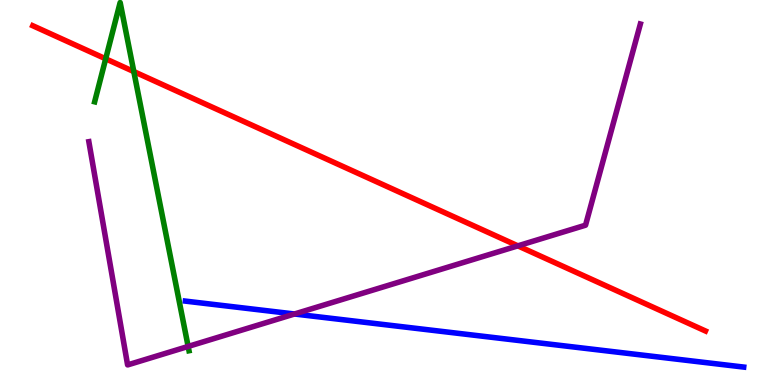[{'lines': ['blue', 'red'], 'intersections': []}, {'lines': ['green', 'red'], 'intersections': [{'x': 1.36, 'y': 8.47}, {'x': 1.73, 'y': 8.14}]}, {'lines': ['purple', 'red'], 'intersections': [{'x': 6.68, 'y': 3.61}]}, {'lines': ['blue', 'green'], 'intersections': []}, {'lines': ['blue', 'purple'], 'intersections': [{'x': 3.8, 'y': 1.84}]}, {'lines': ['green', 'purple'], 'intersections': [{'x': 2.43, 'y': 1.0}]}]